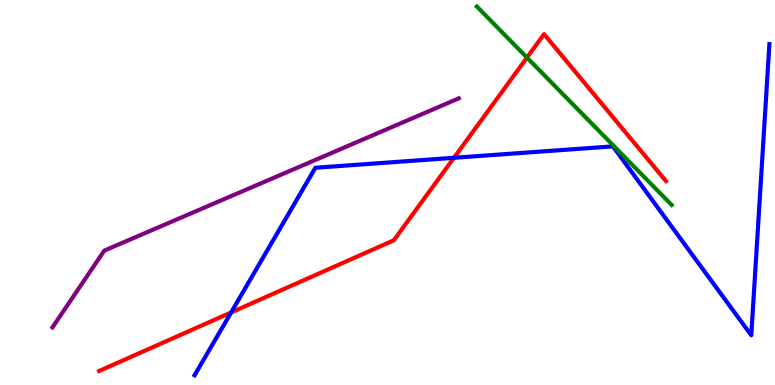[{'lines': ['blue', 'red'], 'intersections': [{'x': 2.98, 'y': 1.88}, {'x': 5.86, 'y': 5.9}]}, {'lines': ['green', 'red'], 'intersections': [{'x': 6.8, 'y': 8.5}]}, {'lines': ['purple', 'red'], 'intersections': []}, {'lines': ['blue', 'green'], 'intersections': []}, {'lines': ['blue', 'purple'], 'intersections': []}, {'lines': ['green', 'purple'], 'intersections': []}]